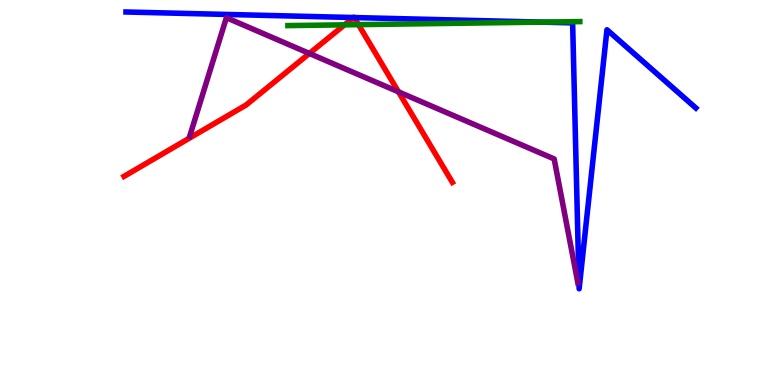[{'lines': ['blue', 'red'], 'intersections': [{'x': 4.56, 'y': 9.54}, {'x': 4.57, 'y': 9.54}]}, {'lines': ['green', 'red'], 'intersections': [{'x': 4.45, 'y': 9.36}, {'x': 4.63, 'y': 9.36}]}, {'lines': ['purple', 'red'], 'intersections': [{'x': 3.99, 'y': 8.61}, {'x': 5.14, 'y': 7.61}]}, {'lines': ['blue', 'green'], 'intersections': [{'x': 6.99, 'y': 9.43}]}, {'lines': ['blue', 'purple'], 'intersections': []}, {'lines': ['green', 'purple'], 'intersections': []}]